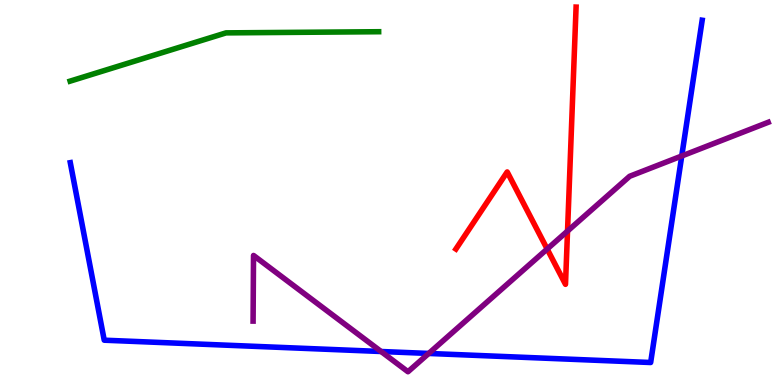[{'lines': ['blue', 'red'], 'intersections': []}, {'lines': ['green', 'red'], 'intersections': []}, {'lines': ['purple', 'red'], 'intersections': [{'x': 7.06, 'y': 3.53}, {'x': 7.32, 'y': 4.0}]}, {'lines': ['blue', 'green'], 'intersections': []}, {'lines': ['blue', 'purple'], 'intersections': [{'x': 4.92, 'y': 0.87}, {'x': 5.53, 'y': 0.82}, {'x': 8.8, 'y': 5.95}]}, {'lines': ['green', 'purple'], 'intersections': []}]